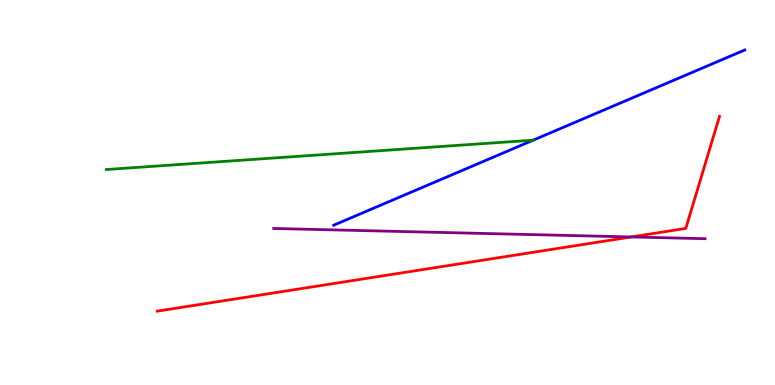[{'lines': ['blue', 'red'], 'intersections': []}, {'lines': ['green', 'red'], 'intersections': []}, {'lines': ['purple', 'red'], 'intersections': [{'x': 8.14, 'y': 3.85}]}, {'lines': ['blue', 'green'], 'intersections': [{'x': 6.88, 'y': 6.36}]}, {'lines': ['blue', 'purple'], 'intersections': []}, {'lines': ['green', 'purple'], 'intersections': []}]